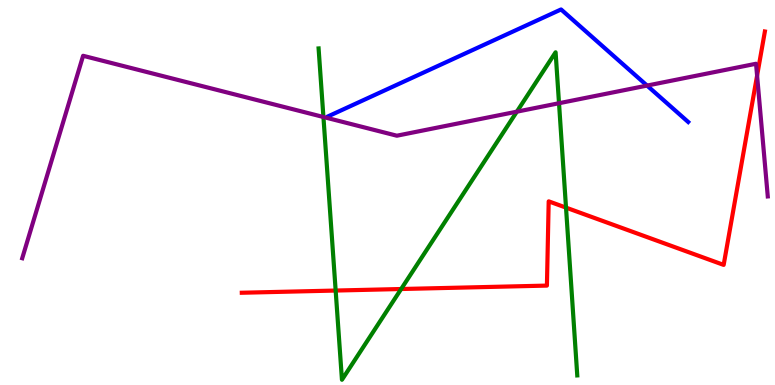[{'lines': ['blue', 'red'], 'intersections': []}, {'lines': ['green', 'red'], 'intersections': [{'x': 4.33, 'y': 2.45}, {'x': 5.18, 'y': 2.49}, {'x': 7.3, 'y': 4.61}]}, {'lines': ['purple', 'red'], 'intersections': [{'x': 9.77, 'y': 8.04}]}, {'lines': ['blue', 'green'], 'intersections': []}, {'lines': ['blue', 'purple'], 'intersections': [{'x': 8.35, 'y': 7.78}]}, {'lines': ['green', 'purple'], 'intersections': [{'x': 4.17, 'y': 6.96}, {'x': 6.67, 'y': 7.1}, {'x': 7.21, 'y': 7.32}]}]